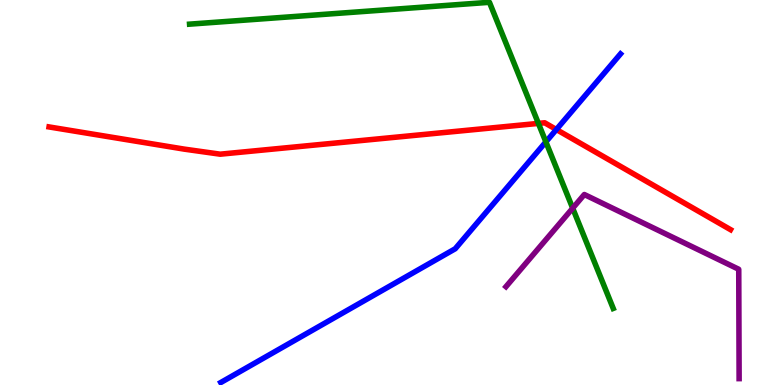[{'lines': ['blue', 'red'], 'intersections': [{'x': 7.18, 'y': 6.64}]}, {'lines': ['green', 'red'], 'intersections': [{'x': 6.95, 'y': 6.79}]}, {'lines': ['purple', 'red'], 'intersections': []}, {'lines': ['blue', 'green'], 'intersections': [{'x': 7.04, 'y': 6.31}]}, {'lines': ['blue', 'purple'], 'intersections': []}, {'lines': ['green', 'purple'], 'intersections': [{'x': 7.39, 'y': 4.59}]}]